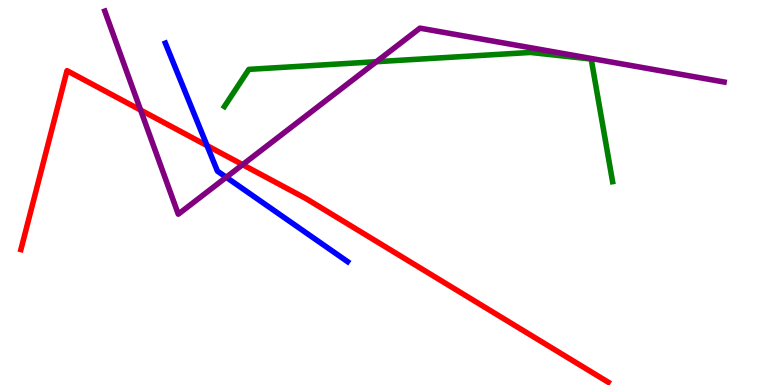[{'lines': ['blue', 'red'], 'intersections': [{'x': 2.67, 'y': 6.22}]}, {'lines': ['green', 'red'], 'intersections': []}, {'lines': ['purple', 'red'], 'intersections': [{'x': 1.81, 'y': 7.14}, {'x': 3.13, 'y': 5.72}]}, {'lines': ['blue', 'green'], 'intersections': []}, {'lines': ['blue', 'purple'], 'intersections': [{'x': 2.92, 'y': 5.4}]}, {'lines': ['green', 'purple'], 'intersections': [{'x': 4.86, 'y': 8.4}]}]